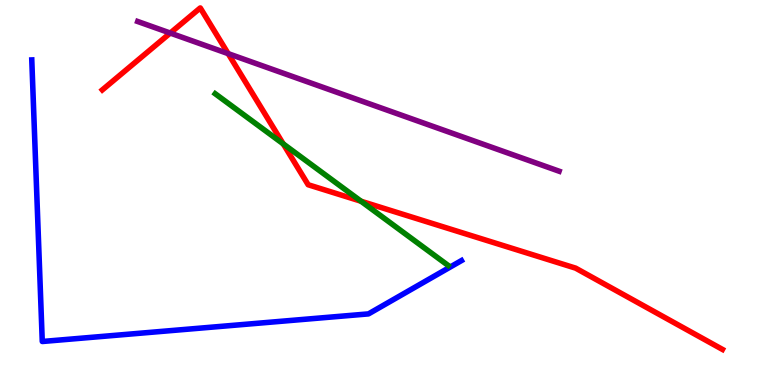[{'lines': ['blue', 'red'], 'intersections': []}, {'lines': ['green', 'red'], 'intersections': [{'x': 3.65, 'y': 6.26}, {'x': 4.66, 'y': 4.77}]}, {'lines': ['purple', 'red'], 'intersections': [{'x': 2.2, 'y': 9.14}, {'x': 2.94, 'y': 8.61}]}, {'lines': ['blue', 'green'], 'intersections': []}, {'lines': ['blue', 'purple'], 'intersections': []}, {'lines': ['green', 'purple'], 'intersections': []}]